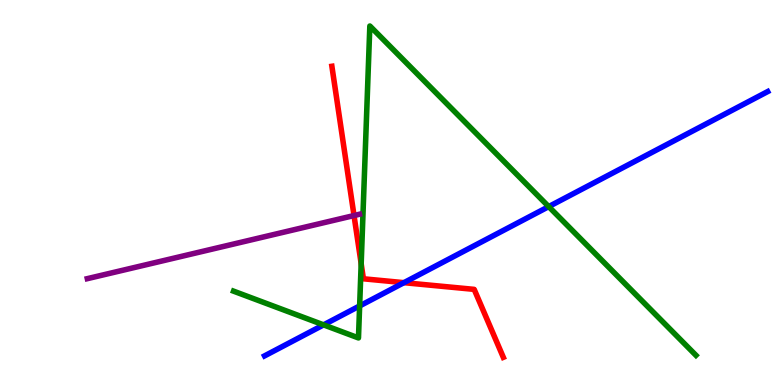[{'lines': ['blue', 'red'], 'intersections': [{'x': 5.21, 'y': 2.66}]}, {'lines': ['green', 'red'], 'intersections': [{'x': 4.66, 'y': 3.15}]}, {'lines': ['purple', 'red'], 'intersections': [{'x': 4.57, 'y': 4.4}]}, {'lines': ['blue', 'green'], 'intersections': [{'x': 4.18, 'y': 1.56}, {'x': 4.64, 'y': 2.05}, {'x': 7.08, 'y': 4.63}]}, {'lines': ['blue', 'purple'], 'intersections': []}, {'lines': ['green', 'purple'], 'intersections': []}]